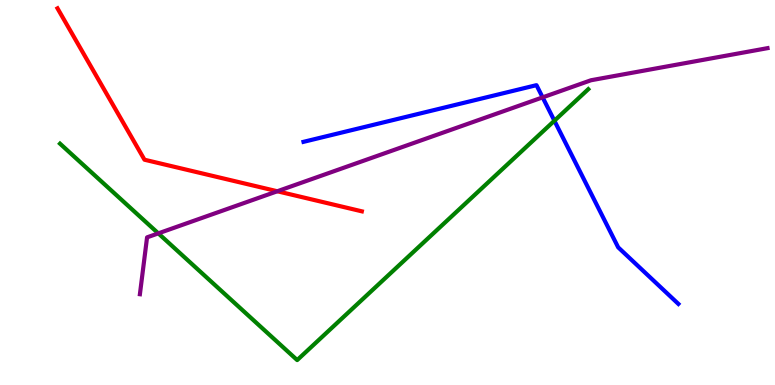[{'lines': ['blue', 'red'], 'intersections': []}, {'lines': ['green', 'red'], 'intersections': []}, {'lines': ['purple', 'red'], 'intersections': [{'x': 3.58, 'y': 5.03}]}, {'lines': ['blue', 'green'], 'intersections': [{'x': 7.15, 'y': 6.86}]}, {'lines': ['blue', 'purple'], 'intersections': [{'x': 7.0, 'y': 7.47}]}, {'lines': ['green', 'purple'], 'intersections': [{'x': 2.04, 'y': 3.94}]}]